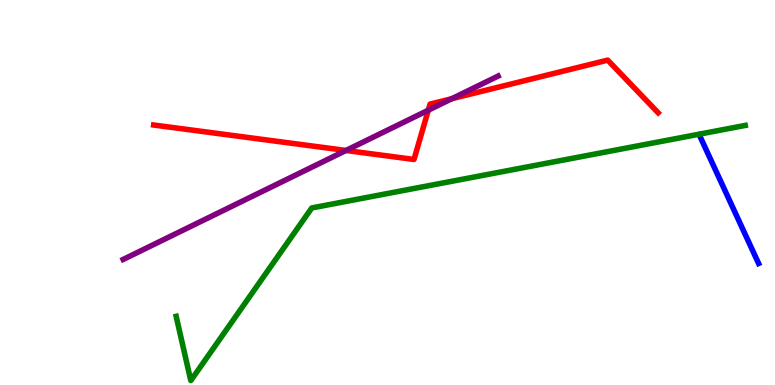[{'lines': ['blue', 'red'], 'intersections': []}, {'lines': ['green', 'red'], 'intersections': []}, {'lines': ['purple', 'red'], 'intersections': [{'x': 4.46, 'y': 6.09}, {'x': 5.53, 'y': 7.14}, {'x': 5.83, 'y': 7.44}]}, {'lines': ['blue', 'green'], 'intersections': []}, {'lines': ['blue', 'purple'], 'intersections': []}, {'lines': ['green', 'purple'], 'intersections': []}]